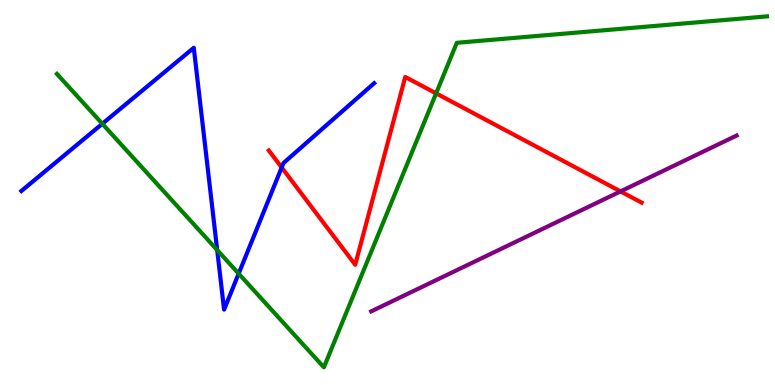[{'lines': ['blue', 'red'], 'intersections': [{'x': 3.63, 'y': 5.65}]}, {'lines': ['green', 'red'], 'intersections': [{'x': 5.63, 'y': 7.58}]}, {'lines': ['purple', 'red'], 'intersections': [{'x': 8.01, 'y': 5.03}]}, {'lines': ['blue', 'green'], 'intersections': [{'x': 1.32, 'y': 6.79}, {'x': 2.8, 'y': 3.51}, {'x': 3.08, 'y': 2.89}]}, {'lines': ['blue', 'purple'], 'intersections': []}, {'lines': ['green', 'purple'], 'intersections': []}]